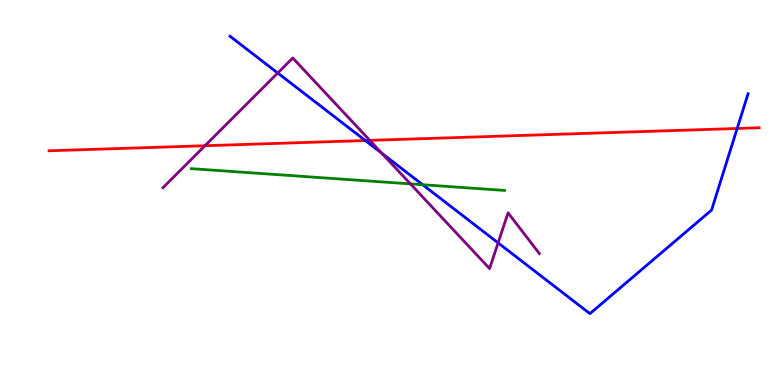[{'lines': ['blue', 'red'], 'intersections': [{'x': 4.71, 'y': 6.35}, {'x': 9.51, 'y': 6.66}]}, {'lines': ['green', 'red'], 'intersections': []}, {'lines': ['purple', 'red'], 'intersections': [{'x': 2.64, 'y': 6.21}, {'x': 4.77, 'y': 6.35}]}, {'lines': ['blue', 'green'], 'intersections': [{'x': 5.45, 'y': 5.2}]}, {'lines': ['blue', 'purple'], 'intersections': [{'x': 3.58, 'y': 8.1}, {'x': 4.93, 'y': 6.02}, {'x': 6.43, 'y': 3.69}]}, {'lines': ['green', 'purple'], 'intersections': [{'x': 5.3, 'y': 5.22}]}]